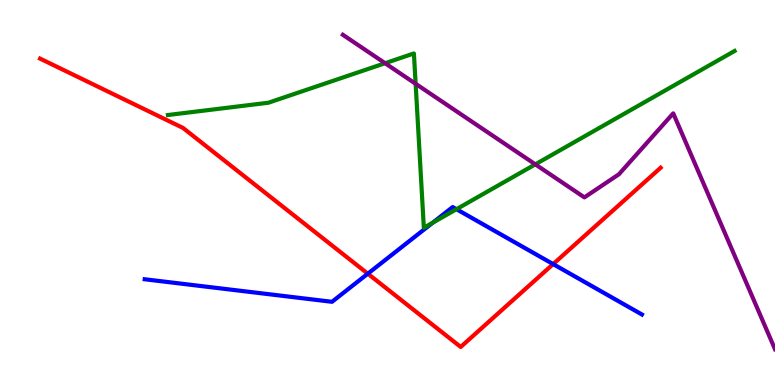[{'lines': ['blue', 'red'], 'intersections': [{'x': 4.75, 'y': 2.89}, {'x': 7.14, 'y': 3.14}]}, {'lines': ['green', 'red'], 'intersections': []}, {'lines': ['purple', 'red'], 'intersections': []}, {'lines': ['blue', 'green'], 'intersections': [{'x': 5.58, 'y': 4.22}, {'x': 5.89, 'y': 4.57}]}, {'lines': ['blue', 'purple'], 'intersections': []}, {'lines': ['green', 'purple'], 'intersections': [{'x': 4.97, 'y': 8.36}, {'x': 5.36, 'y': 7.82}, {'x': 6.91, 'y': 5.73}]}]